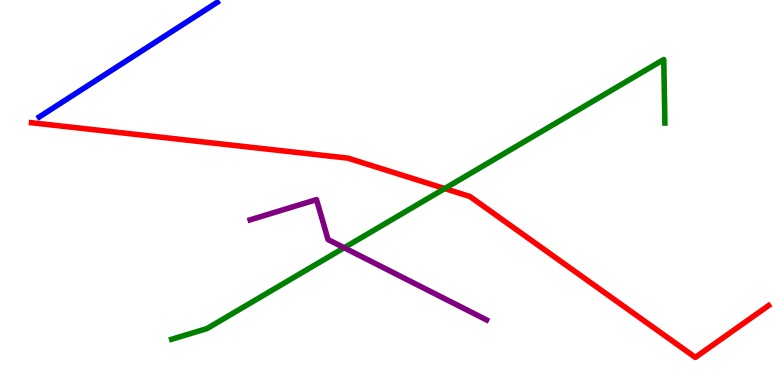[{'lines': ['blue', 'red'], 'intersections': []}, {'lines': ['green', 'red'], 'intersections': [{'x': 5.74, 'y': 5.1}]}, {'lines': ['purple', 'red'], 'intersections': []}, {'lines': ['blue', 'green'], 'intersections': []}, {'lines': ['blue', 'purple'], 'intersections': []}, {'lines': ['green', 'purple'], 'intersections': [{'x': 4.44, 'y': 3.56}]}]